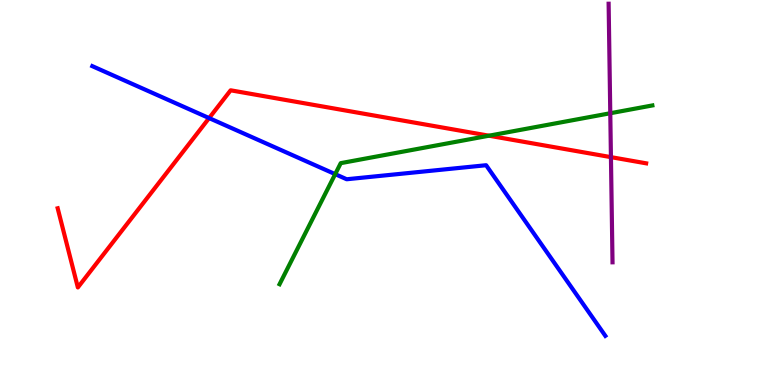[{'lines': ['blue', 'red'], 'intersections': [{'x': 2.7, 'y': 6.93}]}, {'lines': ['green', 'red'], 'intersections': [{'x': 6.31, 'y': 6.48}]}, {'lines': ['purple', 'red'], 'intersections': [{'x': 7.88, 'y': 5.92}]}, {'lines': ['blue', 'green'], 'intersections': [{'x': 4.33, 'y': 5.48}]}, {'lines': ['blue', 'purple'], 'intersections': []}, {'lines': ['green', 'purple'], 'intersections': [{'x': 7.87, 'y': 7.06}]}]